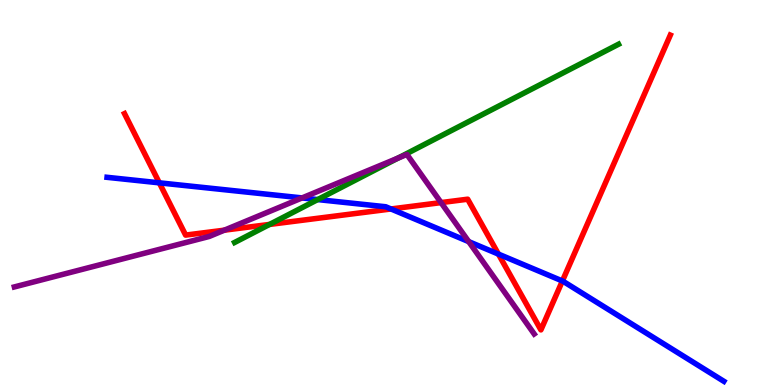[{'lines': ['blue', 'red'], 'intersections': [{'x': 2.06, 'y': 5.25}, {'x': 5.04, 'y': 4.57}, {'x': 6.43, 'y': 3.4}, {'x': 7.26, 'y': 2.7}]}, {'lines': ['green', 'red'], 'intersections': [{'x': 3.48, 'y': 4.17}]}, {'lines': ['purple', 'red'], 'intersections': [{'x': 2.89, 'y': 4.02}, {'x': 5.69, 'y': 4.74}]}, {'lines': ['blue', 'green'], 'intersections': [{'x': 4.1, 'y': 4.82}]}, {'lines': ['blue', 'purple'], 'intersections': [{'x': 3.9, 'y': 4.86}, {'x': 6.05, 'y': 3.72}]}, {'lines': ['green', 'purple'], 'intersections': [{'x': 5.14, 'y': 5.89}]}]